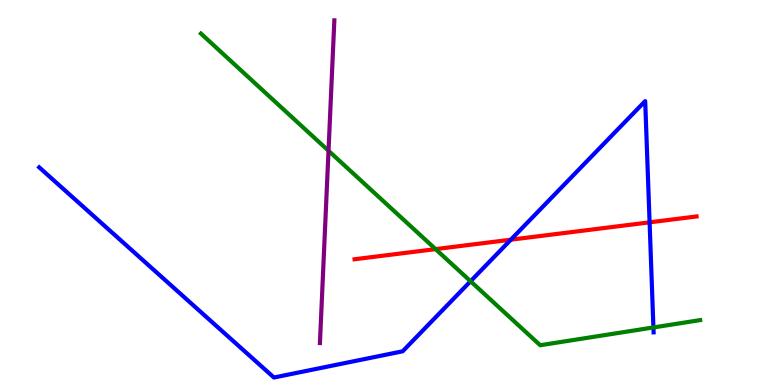[{'lines': ['blue', 'red'], 'intersections': [{'x': 6.59, 'y': 3.77}, {'x': 8.38, 'y': 4.23}]}, {'lines': ['green', 'red'], 'intersections': [{'x': 5.62, 'y': 3.53}]}, {'lines': ['purple', 'red'], 'intersections': []}, {'lines': ['blue', 'green'], 'intersections': [{'x': 6.07, 'y': 2.69}, {'x': 8.43, 'y': 1.49}]}, {'lines': ['blue', 'purple'], 'intersections': []}, {'lines': ['green', 'purple'], 'intersections': [{'x': 4.24, 'y': 6.08}]}]